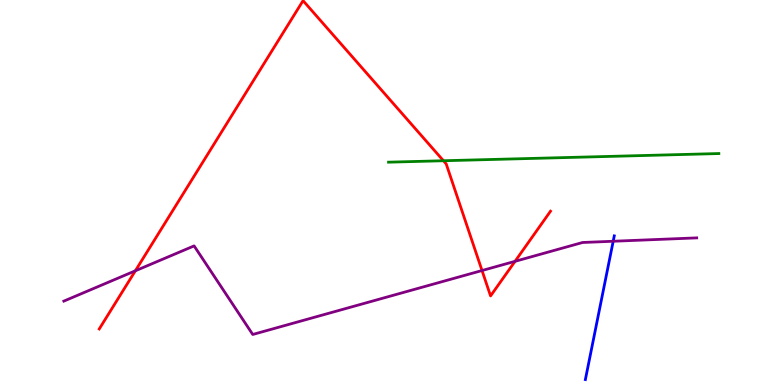[{'lines': ['blue', 'red'], 'intersections': []}, {'lines': ['green', 'red'], 'intersections': [{'x': 5.72, 'y': 5.82}]}, {'lines': ['purple', 'red'], 'intersections': [{'x': 1.75, 'y': 2.97}, {'x': 6.22, 'y': 2.97}, {'x': 6.65, 'y': 3.21}]}, {'lines': ['blue', 'green'], 'intersections': []}, {'lines': ['blue', 'purple'], 'intersections': [{'x': 7.91, 'y': 3.73}]}, {'lines': ['green', 'purple'], 'intersections': []}]